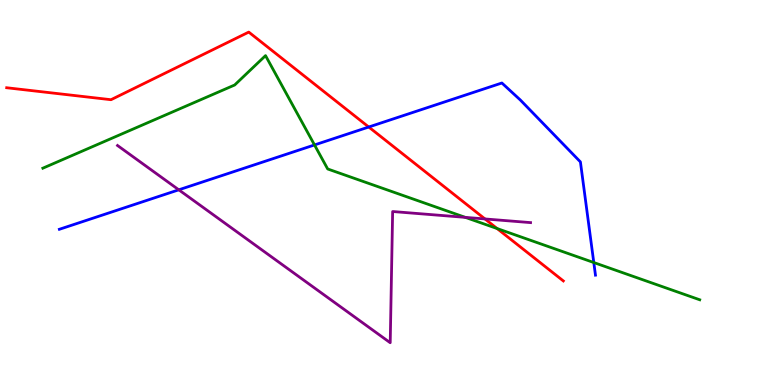[{'lines': ['blue', 'red'], 'intersections': [{'x': 4.76, 'y': 6.7}]}, {'lines': ['green', 'red'], 'intersections': [{'x': 6.41, 'y': 4.06}]}, {'lines': ['purple', 'red'], 'intersections': [{'x': 6.26, 'y': 4.31}]}, {'lines': ['blue', 'green'], 'intersections': [{'x': 4.06, 'y': 6.24}, {'x': 7.66, 'y': 3.18}]}, {'lines': ['blue', 'purple'], 'intersections': [{'x': 2.31, 'y': 5.07}]}, {'lines': ['green', 'purple'], 'intersections': [{'x': 6.0, 'y': 4.35}]}]